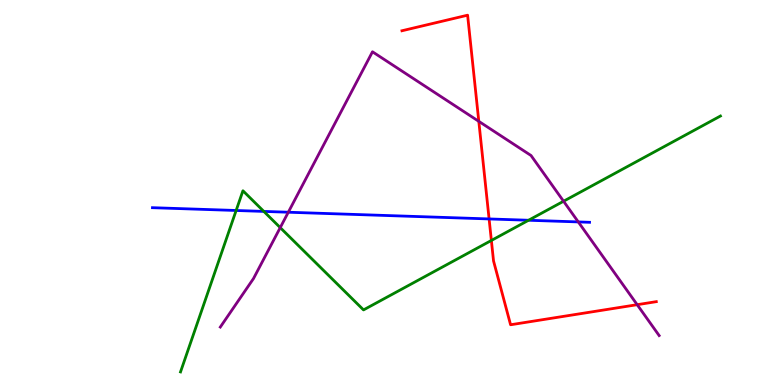[{'lines': ['blue', 'red'], 'intersections': [{'x': 6.31, 'y': 4.31}]}, {'lines': ['green', 'red'], 'intersections': [{'x': 6.34, 'y': 3.75}]}, {'lines': ['purple', 'red'], 'intersections': [{'x': 6.18, 'y': 6.85}, {'x': 8.22, 'y': 2.09}]}, {'lines': ['blue', 'green'], 'intersections': [{'x': 3.05, 'y': 4.53}, {'x': 3.4, 'y': 4.51}, {'x': 6.82, 'y': 4.28}]}, {'lines': ['blue', 'purple'], 'intersections': [{'x': 3.72, 'y': 4.49}, {'x': 7.46, 'y': 4.24}]}, {'lines': ['green', 'purple'], 'intersections': [{'x': 3.62, 'y': 4.09}, {'x': 7.27, 'y': 4.77}]}]